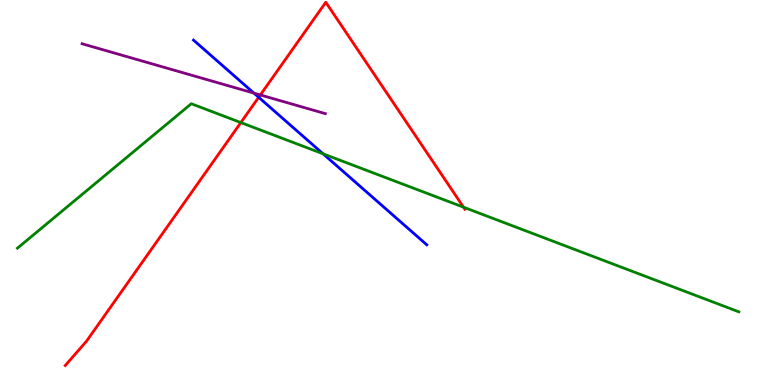[{'lines': ['blue', 'red'], 'intersections': [{'x': 3.34, 'y': 7.47}]}, {'lines': ['green', 'red'], 'intersections': [{'x': 3.11, 'y': 6.82}, {'x': 5.98, 'y': 4.62}]}, {'lines': ['purple', 'red'], 'intersections': [{'x': 3.36, 'y': 7.53}]}, {'lines': ['blue', 'green'], 'intersections': [{'x': 4.17, 'y': 6.0}]}, {'lines': ['blue', 'purple'], 'intersections': [{'x': 3.28, 'y': 7.58}]}, {'lines': ['green', 'purple'], 'intersections': []}]